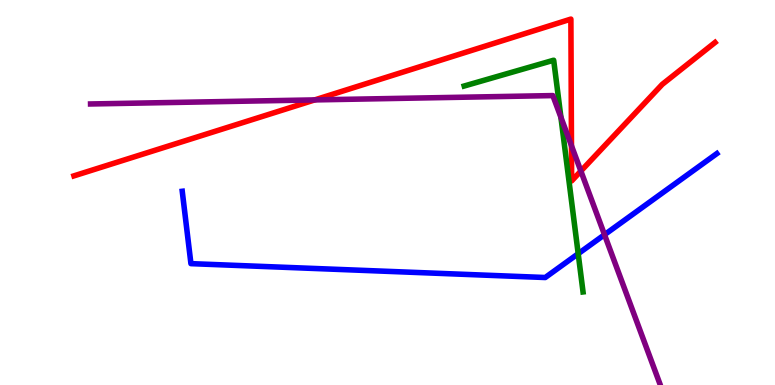[{'lines': ['blue', 'red'], 'intersections': []}, {'lines': ['green', 'red'], 'intersections': []}, {'lines': ['purple', 'red'], 'intersections': [{'x': 4.06, 'y': 7.41}, {'x': 7.37, 'y': 6.21}, {'x': 7.5, 'y': 5.56}]}, {'lines': ['blue', 'green'], 'intersections': [{'x': 7.46, 'y': 3.41}]}, {'lines': ['blue', 'purple'], 'intersections': [{'x': 7.8, 'y': 3.9}]}, {'lines': ['green', 'purple'], 'intersections': [{'x': 7.24, 'y': 6.95}]}]